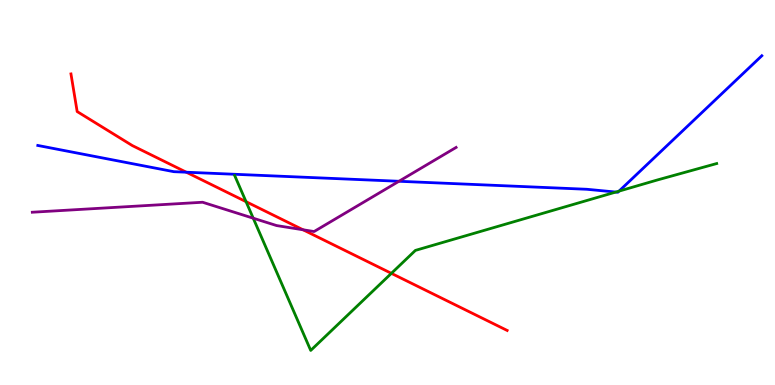[{'lines': ['blue', 'red'], 'intersections': [{'x': 2.4, 'y': 5.53}]}, {'lines': ['green', 'red'], 'intersections': [{'x': 3.17, 'y': 4.76}, {'x': 5.05, 'y': 2.9}]}, {'lines': ['purple', 'red'], 'intersections': [{'x': 3.91, 'y': 4.03}]}, {'lines': ['blue', 'green'], 'intersections': [{'x': 7.95, 'y': 5.01}, {'x': 7.99, 'y': 5.04}]}, {'lines': ['blue', 'purple'], 'intersections': [{'x': 5.15, 'y': 5.29}]}, {'lines': ['green', 'purple'], 'intersections': [{'x': 3.27, 'y': 4.33}]}]